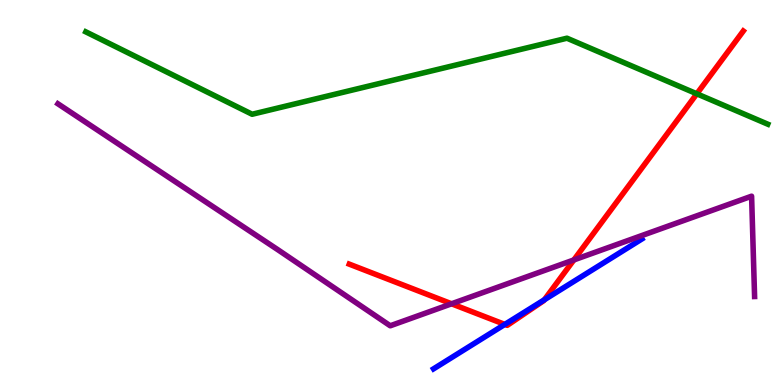[{'lines': ['blue', 'red'], 'intersections': [{'x': 6.51, 'y': 1.57}, {'x': 7.02, 'y': 2.21}]}, {'lines': ['green', 'red'], 'intersections': [{'x': 8.99, 'y': 7.56}]}, {'lines': ['purple', 'red'], 'intersections': [{'x': 5.83, 'y': 2.11}, {'x': 7.4, 'y': 3.25}]}, {'lines': ['blue', 'green'], 'intersections': []}, {'lines': ['blue', 'purple'], 'intersections': []}, {'lines': ['green', 'purple'], 'intersections': []}]